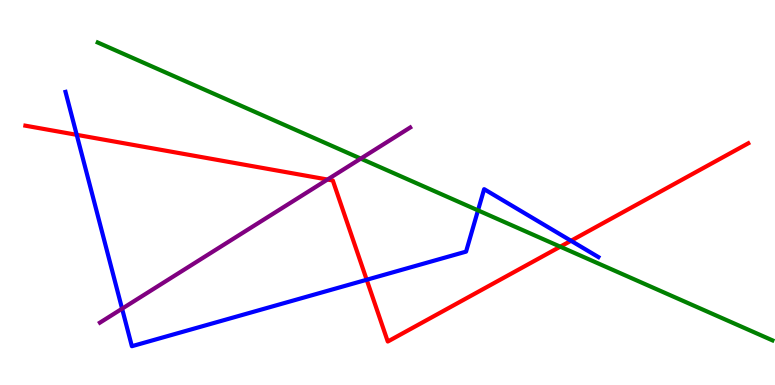[{'lines': ['blue', 'red'], 'intersections': [{'x': 0.99, 'y': 6.5}, {'x': 4.73, 'y': 2.73}, {'x': 7.37, 'y': 3.75}]}, {'lines': ['green', 'red'], 'intersections': [{'x': 7.23, 'y': 3.59}]}, {'lines': ['purple', 'red'], 'intersections': [{'x': 4.23, 'y': 5.34}]}, {'lines': ['blue', 'green'], 'intersections': [{'x': 6.17, 'y': 4.54}]}, {'lines': ['blue', 'purple'], 'intersections': [{'x': 1.58, 'y': 1.98}]}, {'lines': ['green', 'purple'], 'intersections': [{'x': 4.65, 'y': 5.88}]}]